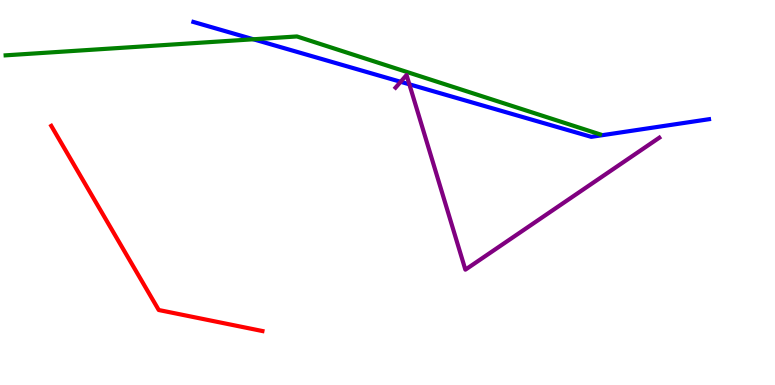[{'lines': ['blue', 'red'], 'intersections': []}, {'lines': ['green', 'red'], 'intersections': []}, {'lines': ['purple', 'red'], 'intersections': []}, {'lines': ['blue', 'green'], 'intersections': [{'x': 3.27, 'y': 8.98}]}, {'lines': ['blue', 'purple'], 'intersections': [{'x': 5.17, 'y': 7.88}, {'x': 5.28, 'y': 7.81}]}, {'lines': ['green', 'purple'], 'intersections': []}]